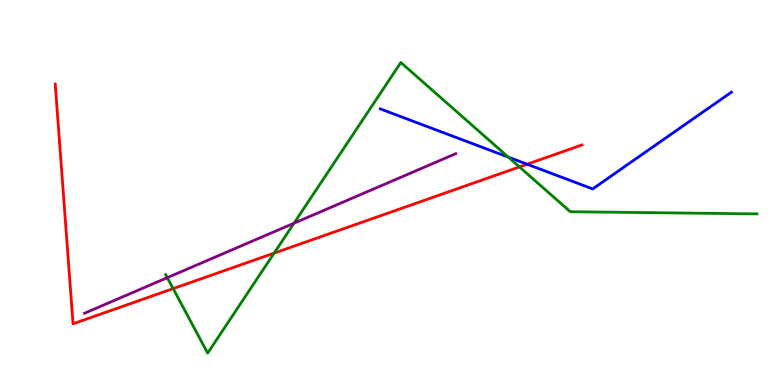[{'lines': ['blue', 'red'], 'intersections': [{'x': 6.8, 'y': 5.73}]}, {'lines': ['green', 'red'], 'intersections': [{'x': 2.23, 'y': 2.5}, {'x': 3.54, 'y': 3.43}, {'x': 6.7, 'y': 5.66}]}, {'lines': ['purple', 'red'], 'intersections': []}, {'lines': ['blue', 'green'], 'intersections': [{'x': 6.56, 'y': 5.92}]}, {'lines': ['blue', 'purple'], 'intersections': []}, {'lines': ['green', 'purple'], 'intersections': [{'x': 2.16, 'y': 2.79}, {'x': 3.79, 'y': 4.2}]}]